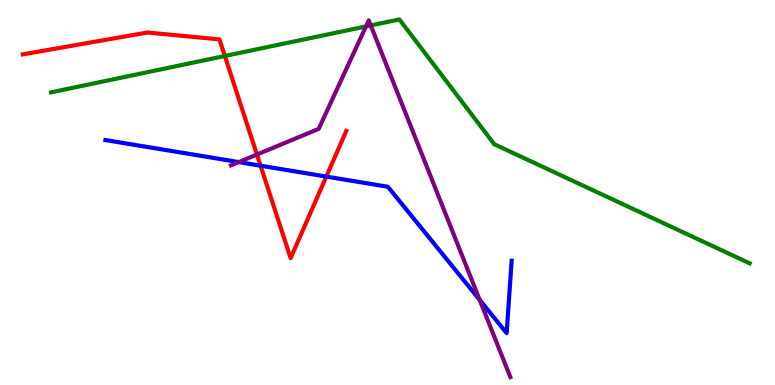[{'lines': ['blue', 'red'], 'intersections': [{'x': 3.36, 'y': 5.7}, {'x': 4.21, 'y': 5.41}]}, {'lines': ['green', 'red'], 'intersections': [{'x': 2.9, 'y': 8.55}]}, {'lines': ['purple', 'red'], 'intersections': [{'x': 3.32, 'y': 5.99}]}, {'lines': ['blue', 'green'], 'intersections': []}, {'lines': ['blue', 'purple'], 'intersections': [{'x': 3.08, 'y': 5.79}, {'x': 6.19, 'y': 2.21}]}, {'lines': ['green', 'purple'], 'intersections': [{'x': 4.72, 'y': 9.31}, {'x': 4.78, 'y': 9.34}]}]